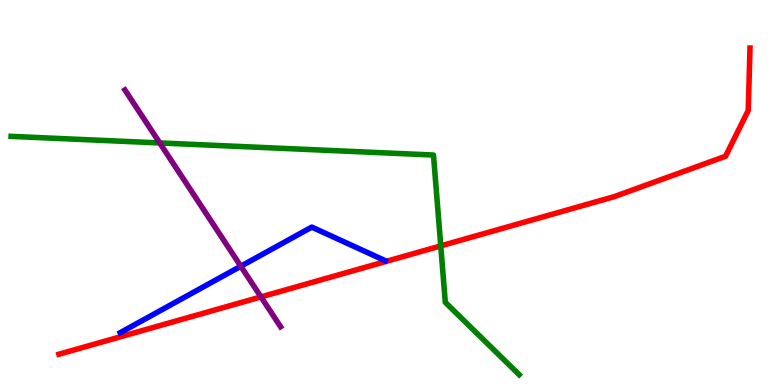[{'lines': ['blue', 'red'], 'intersections': []}, {'lines': ['green', 'red'], 'intersections': [{'x': 5.69, 'y': 3.61}]}, {'lines': ['purple', 'red'], 'intersections': [{'x': 3.37, 'y': 2.29}]}, {'lines': ['blue', 'green'], 'intersections': []}, {'lines': ['blue', 'purple'], 'intersections': [{'x': 3.11, 'y': 3.08}]}, {'lines': ['green', 'purple'], 'intersections': [{'x': 2.06, 'y': 6.29}]}]